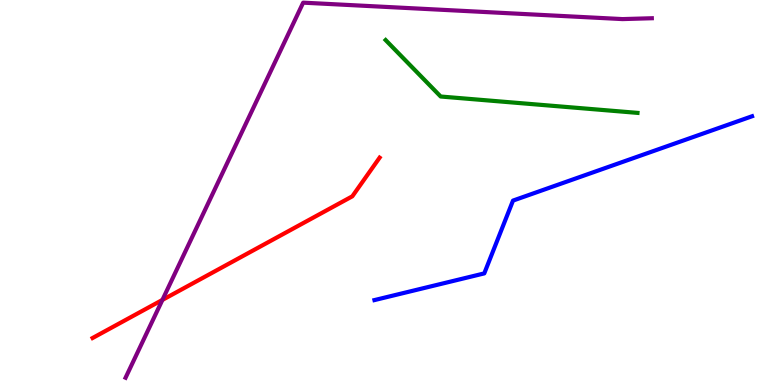[{'lines': ['blue', 'red'], 'intersections': []}, {'lines': ['green', 'red'], 'intersections': []}, {'lines': ['purple', 'red'], 'intersections': [{'x': 2.1, 'y': 2.21}]}, {'lines': ['blue', 'green'], 'intersections': []}, {'lines': ['blue', 'purple'], 'intersections': []}, {'lines': ['green', 'purple'], 'intersections': []}]